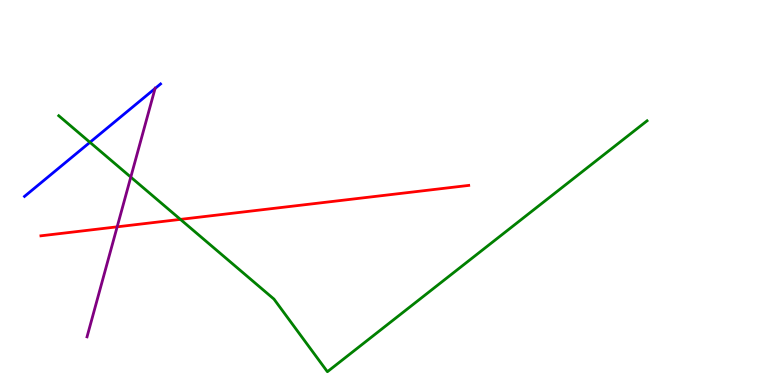[{'lines': ['blue', 'red'], 'intersections': []}, {'lines': ['green', 'red'], 'intersections': [{'x': 2.33, 'y': 4.3}]}, {'lines': ['purple', 'red'], 'intersections': [{'x': 1.51, 'y': 4.11}]}, {'lines': ['blue', 'green'], 'intersections': [{'x': 1.16, 'y': 6.3}]}, {'lines': ['blue', 'purple'], 'intersections': [{'x': 2.0, 'y': 7.7}]}, {'lines': ['green', 'purple'], 'intersections': [{'x': 1.69, 'y': 5.4}]}]